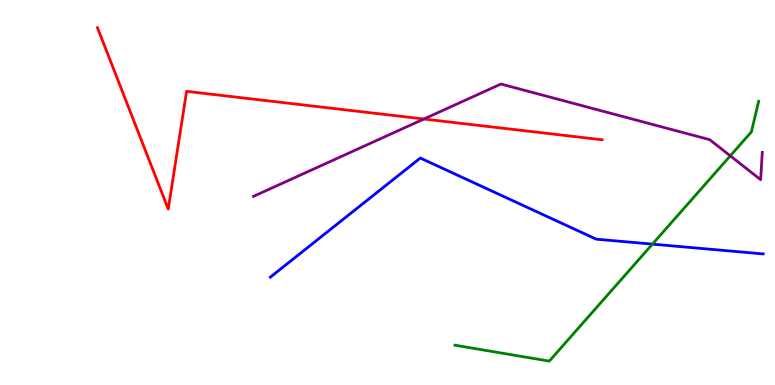[{'lines': ['blue', 'red'], 'intersections': []}, {'lines': ['green', 'red'], 'intersections': []}, {'lines': ['purple', 'red'], 'intersections': [{'x': 5.47, 'y': 6.91}]}, {'lines': ['blue', 'green'], 'intersections': [{'x': 8.42, 'y': 3.66}]}, {'lines': ['blue', 'purple'], 'intersections': []}, {'lines': ['green', 'purple'], 'intersections': [{'x': 9.42, 'y': 5.95}]}]